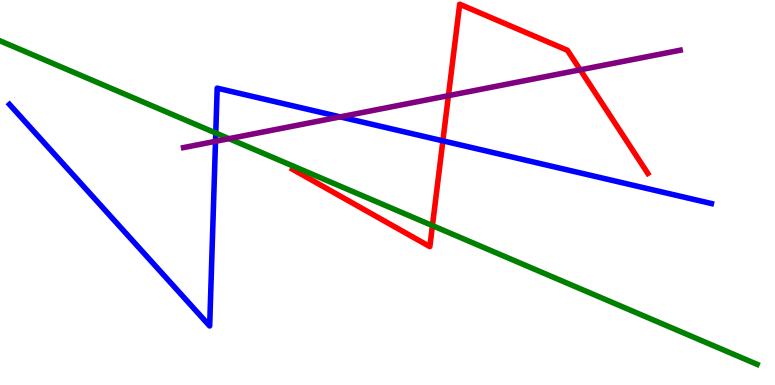[{'lines': ['blue', 'red'], 'intersections': [{'x': 5.71, 'y': 6.34}]}, {'lines': ['green', 'red'], 'intersections': [{'x': 5.58, 'y': 4.14}]}, {'lines': ['purple', 'red'], 'intersections': [{'x': 5.79, 'y': 7.52}, {'x': 7.49, 'y': 8.19}]}, {'lines': ['blue', 'green'], 'intersections': [{'x': 2.78, 'y': 6.54}]}, {'lines': ['blue', 'purple'], 'intersections': [{'x': 2.78, 'y': 6.33}, {'x': 4.39, 'y': 6.96}]}, {'lines': ['green', 'purple'], 'intersections': [{'x': 2.95, 'y': 6.4}]}]